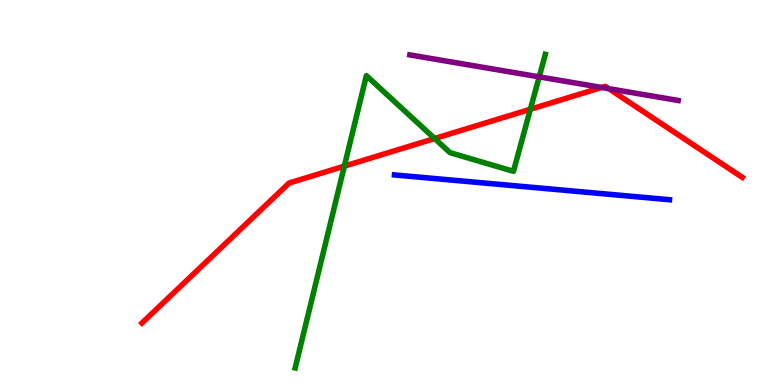[{'lines': ['blue', 'red'], 'intersections': []}, {'lines': ['green', 'red'], 'intersections': [{'x': 4.44, 'y': 5.68}, {'x': 5.61, 'y': 6.4}, {'x': 6.84, 'y': 7.16}]}, {'lines': ['purple', 'red'], 'intersections': [{'x': 7.76, 'y': 7.73}, {'x': 7.86, 'y': 7.7}]}, {'lines': ['blue', 'green'], 'intersections': []}, {'lines': ['blue', 'purple'], 'intersections': []}, {'lines': ['green', 'purple'], 'intersections': [{'x': 6.96, 'y': 8.0}]}]